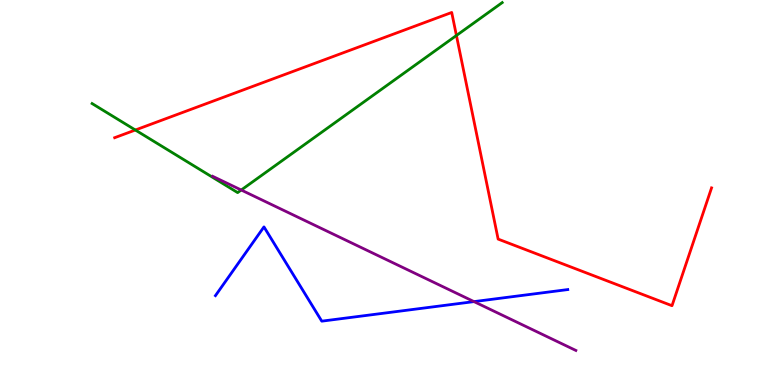[{'lines': ['blue', 'red'], 'intersections': []}, {'lines': ['green', 'red'], 'intersections': [{'x': 1.75, 'y': 6.62}, {'x': 5.89, 'y': 9.08}]}, {'lines': ['purple', 'red'], 'intersections': []}, {'lines': ['blue', 'green'], 'intersections': []}, {'lines': ['blue', 'purple'], 'intersections': [{'x': 6.12, 'y': 2.17}]}, {'lines': ['green', 'purple'], 'intersections': [{'x': 3.11, 'y': 5.06}]}]